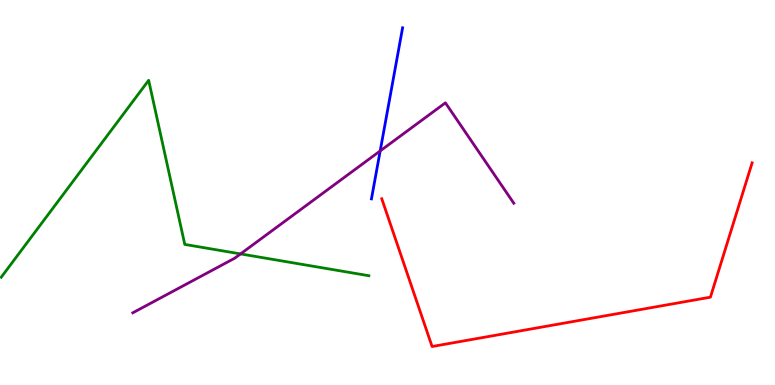[{'lines': ['blue', 'red'], 'intersections': []}, {'lines': ['green', 'red'], 'intersections': []}, {'lines': ['purple', 'red'], 'intersections': []}, {'lines': ['blue', 'green'], 'intersections': []}, {'lines': ['blue', 'purple'], 'intersections': [{'x': 4.91, 'y': 6.08}]}, {'lines': ['green', 'purple'], 'intersections': [{'x': 3.1, 'y': 3.41}]}]